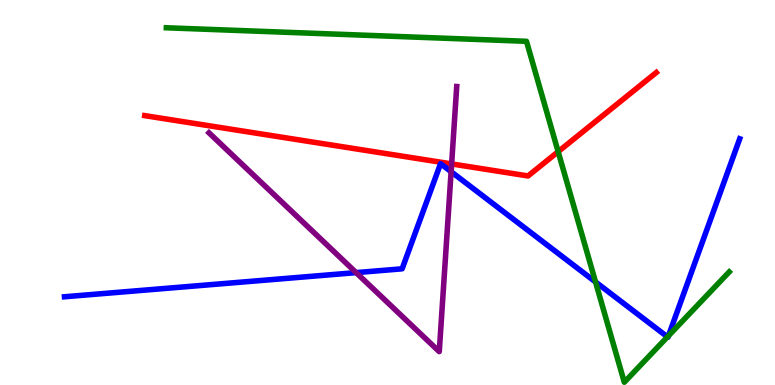[{'lines': ['blue', 'red'], 'intersections': []}, {'lines': ['green', 'red'], 'intersections': [{'x': 7.2, 'y': 6.06}]}, {'lines': ['purple', 'red'], 'intersections': [{'x': 5.83, 'y': 5.74}]}, {'lines': ['blue', 'green'], 'intersections': [{'x': 7.68, 'y': 2.68}, {'x': 8.61, 'y': 1.25}, {'x': 8.63, 'y': 1.28}]}, {'lines': ['blue', 'purple'], 'intersections': [{'x': 4.6, 'y': 2.92}, {'x': 5.82, 'y': 5.54}]}, {'lines': ['green', 'purple'], 'intersections': []}]